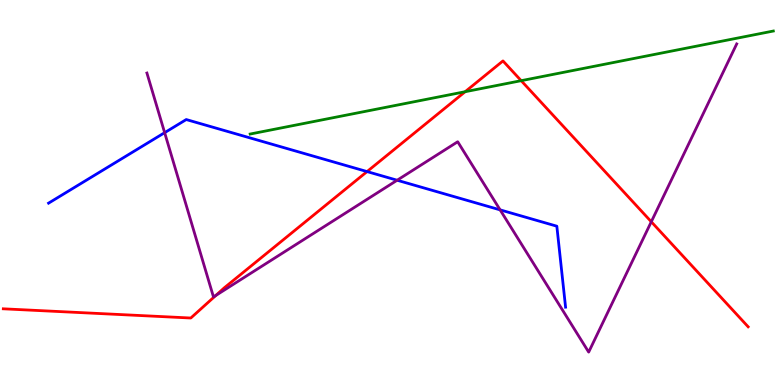[{'lines': ['blue', 'red'], 'intersections': [{'x': 4.74, 'y': 5.54}]}, {'lines': ['green', 'red'], 'intersections': [{'x': 6.0, 'y': 7.62}, {'x': 6.73, 'y': 7.9}]}, {'lines': ['purple', 'red'], 'intersections': [{'x': 2.78, 'y': 2.33}, {'x': 8.4, 'y': 4.24}]}, {'lines': ['blue', 'green'], 'intersections': []}, {'lines': ['blue', 'purple'], 'intersections': [{'x': 2.12, 'y': 6.55}, {'x': 5.12, 'y': 5.32}, {'x': 6.45, 'y': 4.55}]}, {'lines': ['green', 'purple'], 'intersections': []}]